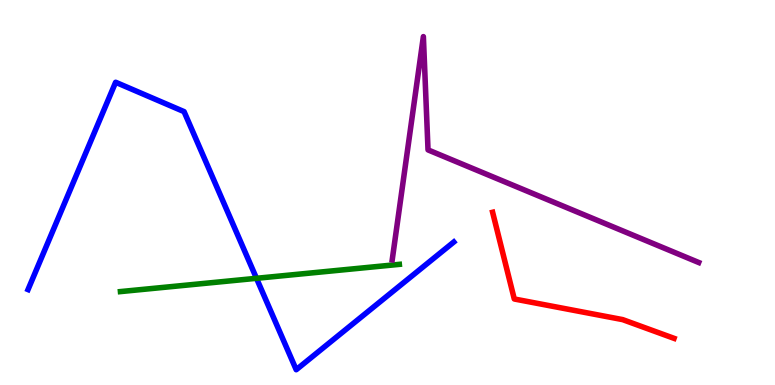[{'lines': ['blue', 'red'], 'intersections': []}, {'lines': ['green', 'red'], 'intersections': []}, {'lines': ['purple', 'red'], 'intersections': []}, {'lines': ['blue', 'green'], 'intersections': [{'x': 3.31, 'y': 2.77}]}, {'lines': ['blue', 'purple'], 'intersections': []}, {'lines': ['green', 'purple'], 'intersections': []}]